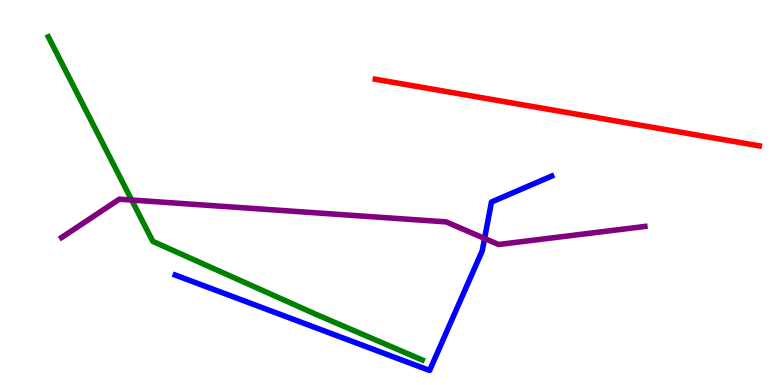[{'lines': ['blue', 'red'], 'intersections': []}, {'lines': ['green', 'red'], 'intersections': []}, {'lines': ['purple', 'red'], 'intersections': []}, {'lines': ['blue', 'green'], 'intersections': []}, {'lines': ['blue', 'purple'], 'intersections': [{'x': 6.25, 'y': 3.81}]}, {'lines': ['green', 'purple'], 'intersections': [{'x': 1.7, 'y': 4.8}]}]